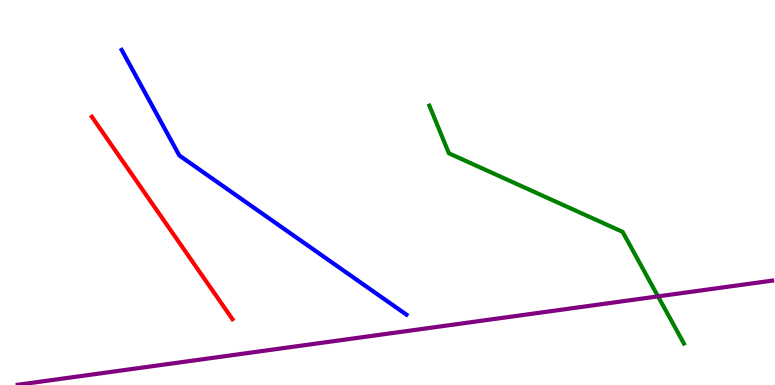[{'lines': ['blue', 'red'], 'intersections': []}, {'lines': ['green', 'red'], 'intersections': []}, {'lines': ['purple', 'red'], 'intersections': []}, {'lines': ['blue', 'green'], 'intersections': []}, {'lines': ['blue', 'purple'], 'intersections': []}, {'lines': ['green', 'purple'], 'intersections': [{'x': 8.49, 'y': 2.3}]}]